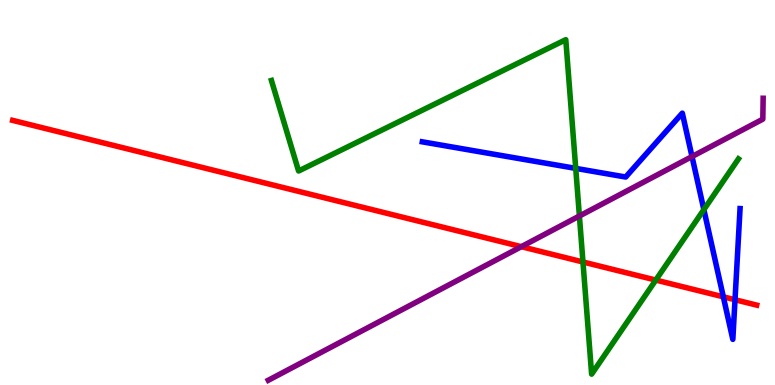[{'lines': ['blue', 'red'], 'intersections': [{'x': 9.33, 'y': 2.29}, {'x': 9.48, 'y': 2.21}]}, {'lines': ['green', 'red'], 'intersections': [{'x': 7.52, 'y': 3.2}, {'x': 8.46, 'y': 2.73}]}, {'lines': ['purple', 'red'], 'intersections': [{'x': 6.73, 'y': 3.59}]}, {'lines': ['blue', 'green'], 'intersections': [{'x': 7.43, 'y': 5.63}, {'x': 9.08, 'y': 4.56}]}, {'lines': ['blue', 'purple'], 'intersections': [{'x': 8.93, 'y': 5.93}]}, {'lines': ['green', 'purple'], 'intersections': [{'x': 7.48, 'y': 4.39}]}]